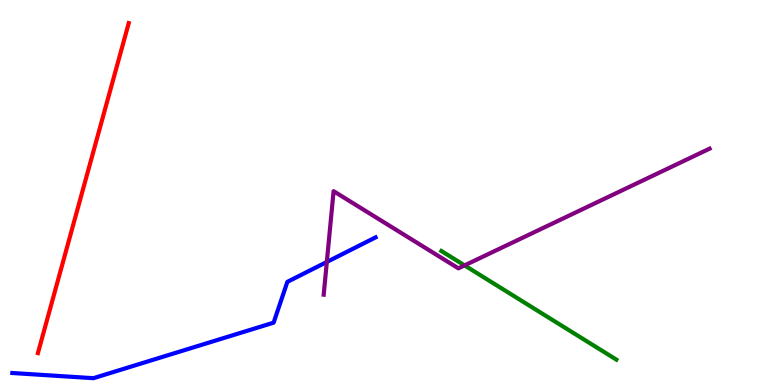[{'lines': ['blue', 'red'], 'intersections': []}, {'lines': ['green', 'red'], 'intersections': []}, {'lines': ['purple', 'red'], 'intersections': []}, {'lines': ['blue', 'green'], 'intersections': []}, {'lines': ['blue', 'purple'], 'intersections': [{'x': 4.22, 'y': 3.2}]}, {'lines': ['green', 'purple'], 'intersections': [{'x': 5.99, 'y': 3.11}]}]